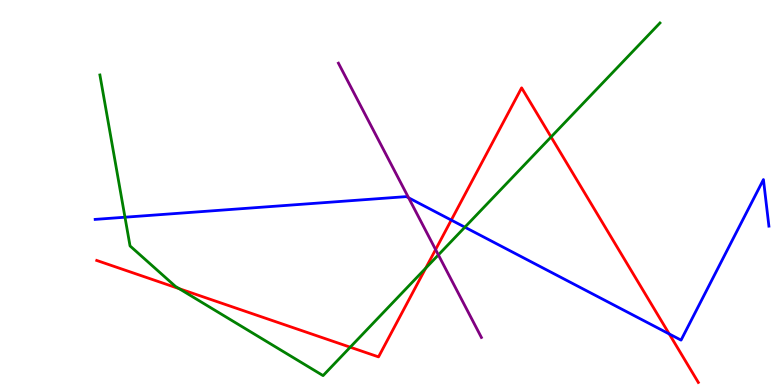[{'lines': ['blue', 'red'], 'intersections': [{'x': 5.82, 'y': 4.28}, {'x': 8.64, 'y': 1.33}]}, {'lines': ['green', 'red'], 'intersections': [{'x': 2.31, 'y': 2.5}, {'x': 4.52, 'y': 0.982}, {'x': 5.49, 'y': 3.03}, {'x': 7.11, 'y': 6.44}]}, {'lines': ['purple', 'red'], 'intersections': [{'x': 5.62, 'y': 3.52}]}, {'lines': ['blue', 'green'], 'intersections': [{'x': 1.61, 'y': 4.36}, {'x': 6.0, 'y': 4.1}]}, {'lines': ['blue', 'purple'], 'intersections': [{'x': 5.27, 'y': 4.86}]}, {'lines': ['green', 'purple'], 'intersections': [{'x': 5.66, 'y': 3.38}]}]